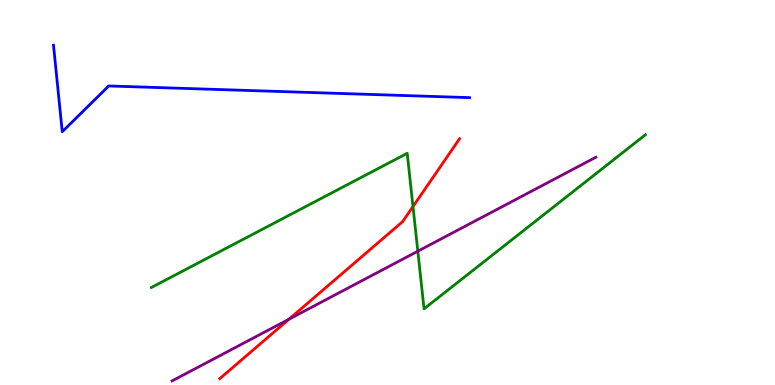[{'lines': ['blue', 'red'], 'intersections': []}, {'lines': ['green', 'red'], 'intersections': [{'x': 5.33, 'y': 4.63}]}, {'lines': ['purple', 'red'], 'intersections': [{'x': 3.73, 'y': 1.71}]}, {'lines': ['blue', 'green'], 'intersections': []}, {'lines': ['blue', 'purple'], 'intersections': []}, {'lines': ['green', 'purple'], 'intersections': [{'x': 5.39, 'y': 3.48}]}]